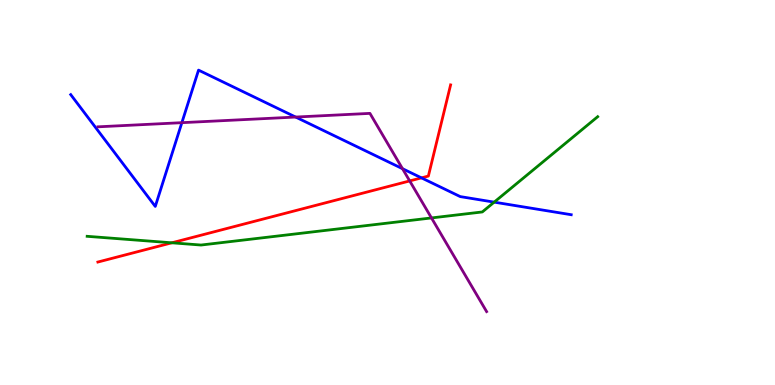[{'lines': ['blue', 'red'], 'intersections': [{'x': 5.44, 'y': 5.38}]}, {'lines': ['green', 'red'], 'intersections': [{'x': 2.22, 'y': 3.69}]}, {'lines': ['purple', 'red'], 'intersections': [{'x': 5.29, 'y': 5.3}]}, {'lines': ['blue', 'green'], 'intersections': [{'x': 6.38, 'y': 4.75}]}, {'lines': ['blue', 'purple'], 'intersections': [{'x': 2.35, 'y': 6.81}, {'x': 3.81, 'y': 6.96}, {'x': 5.19, 'y': 5.62}]}, {'lines': ['green', 'purple'], 'intersections': [{'x': 5.57, 'y': 4.34}]}]